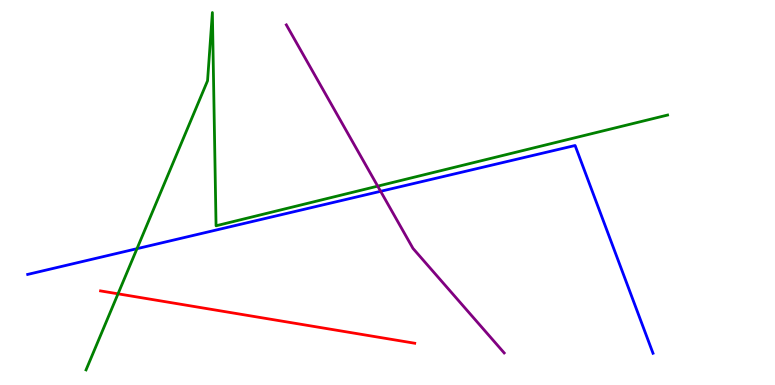[{'lines': ['blue', 'red'], 'intersections': []}, {'lines': ['green', 'red'], 'intersections': [{'x': 1.52, 'y': 2.37}]}, {'lines': ['purple', 'red'], 'intersections': []}, {'lines': ['blue', 'green'], 'intersections': [{'x': 1.77, 'y': 3.54}]}, {'lines': ['blue', 'purple'], 'intersections': [{'x': 4.91, 'y': 5.03}]}, {'lines': ['green', 'purple'], 'intersections': [{'x': 4.87, 'y': 5.17}]}]